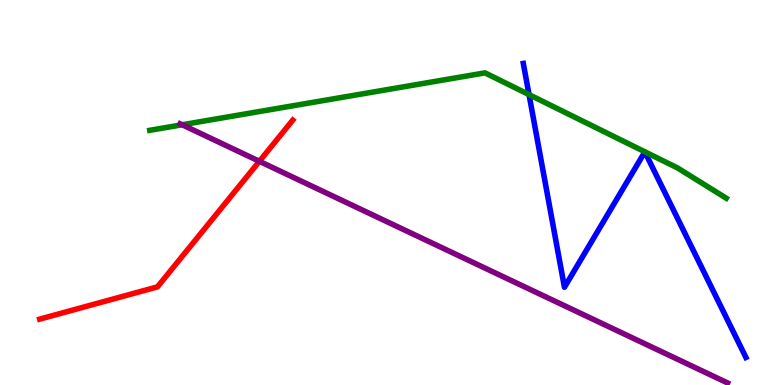[{'lines': ['blue', 'red'], 'intersections': []}, {'lines': ['green', 'red'], 'intersections': []}, {'lines': ['purple', 'red'], 'intersections': [{'x': 3.35, 'y': 5.81}]}, {'lines': ['blue', 'green'], 'intersections': [{'x': 6.83, 'y': 7.54}]}, {'lines': ['blue', 'purple'], 'intersections': []}, {'lines': ['green', 'purple'], 'intersections': [{'x': 2.35, 'y': 6.76}]}]